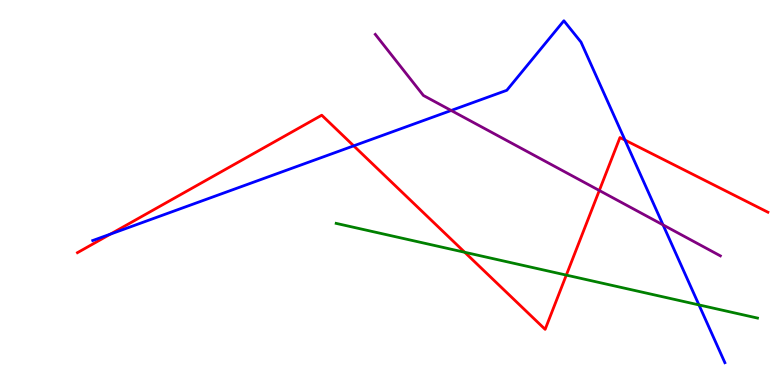[{'lines': ['blue', 'red'], 'intersections': [{'x': 1.43, 'y': 3.92}, {'x': 4.56, 'y': 6.21}, {'x': 8.06, 'y': 6.36}]}, {'lines': ['green', 'red'], 'intersections': [{'x': 6.0, 'y': 3.45}, {'x': 7.31, 'y': 2.85}]}, {'lines': ['purple', 'red'], 'intersections': [{'x': 7.73, 'y': 5.05}]}, {'lines': ['blue', 'green'], 'intersections': [{'x': 9.02, 'y': 2.08}]}, {'lines': ['blue', 'purple'], 'intersections': [{'x': 5.82, 'y': 7.13}, {'x': 8.56, 'y': 4.16}]}, {'lines': ['green', 'purple'], 'intersections': []}]